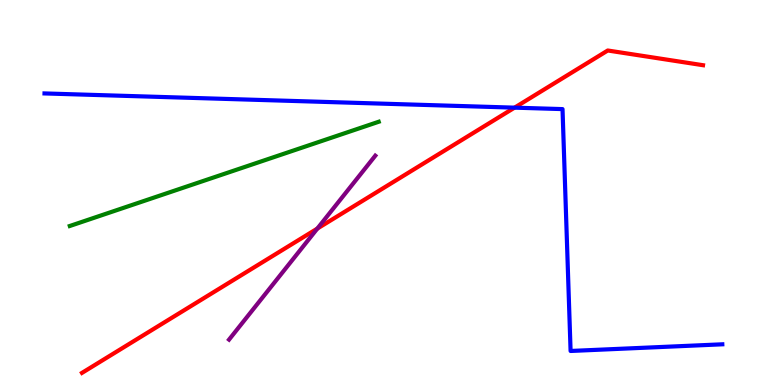[{'lines': ['blue', 'red'], 'intersections': [{'x': 6.64, 'y': 7.2}]}, {'lines': ['green', 'red'], 'intersections': []}, {'lines': ['purple', 'red'], 'intersections': [{'x': 4.09, 'y': 4.06}]}, {'lines': ['blue', 'green'], 'intersections': []}, {'lines': ['blue', 'purple'], 'intersections': []}, {'lines': ['green', 'purple'], 'intersections': []}]